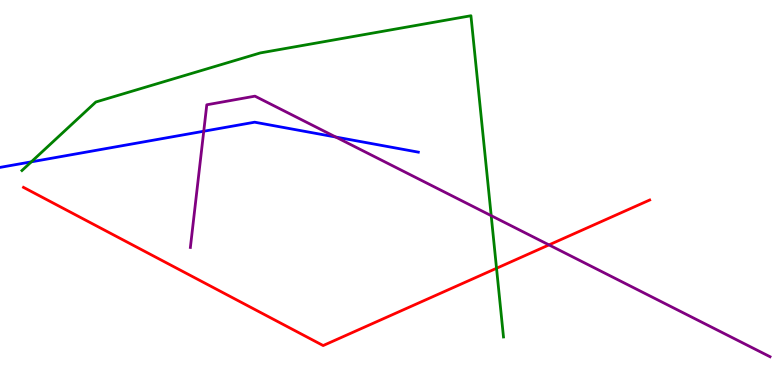[{'lines': ['blue', 'red'], 'intersections': []}, {'lines': ['green', 'red'], 'intersections': [{'x': 6.41, 'y': 3.03}]}, {'lines': ['purple', 'red'], 'intersections': [{'x': 7.08, 'y': 3.64}]}, {'lines': ['blue', 'green'], 'intersections': [{'x': 0.404, 'y': 5.8}]}, {'lines': ['blue', 'purple'], 'intersections': [{'x': 2.63, 'y': 6.59}, {'x': 4.33, 'y': 6.44}]}, {'lines': ['green', 'purple'], 'intersections': [{'x': 6.34, 'y': 4.4}]}]